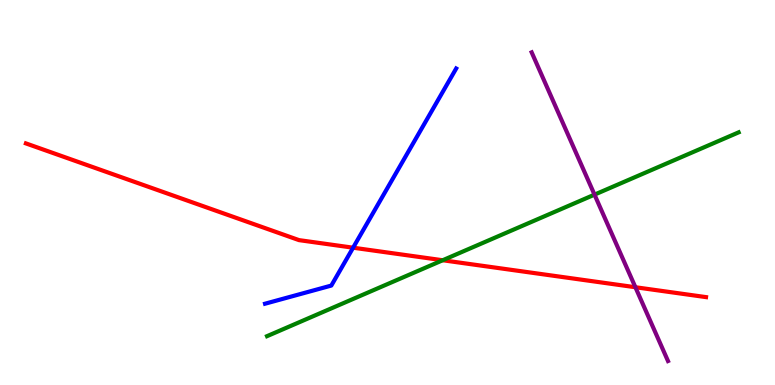[{'lines': ['blue', 'red'], 'intersections': [{'x': 4.56, 'y': 3.57}]}, {'lines': ['green', 'red'], 'intersections': [{'x': 5.71, 'y': 3.24}]}, {'lines': ['purple', 'red'], 'intersections': [{'x': 8.2, 'y': 2.54}]}, {'lines': ['blue', 'green'], 'intersections': []}, {'lines': ['blue', 'purple'], 'intersections': []}, {'lines': ['green', 'purple'], 'intersections': [{'x': 7.67, 'y': 4.94}]}]